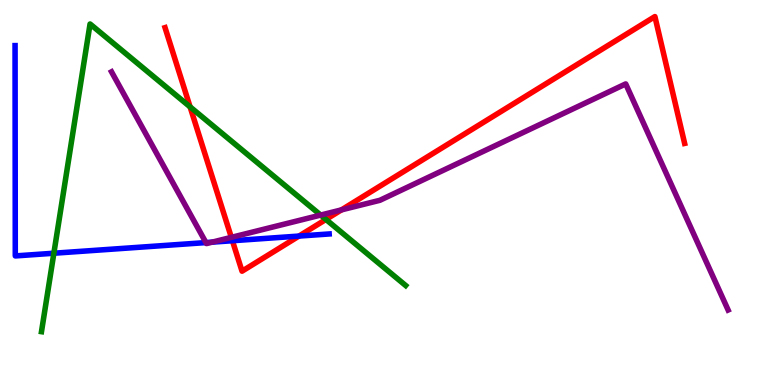[{'lines': ['blue', 'red'], 'intersections': [{'x': 3.0, 'y': 3.75}, {'x': 3.86, 'y': 3.87}]}, {'lines': ['green', 'red'], 'intersections': [{'x': 2.45, 'y': 7.22}, {'x': 4.21, 'y': 4.3}]}, {'lines': ['purple', 'red'], 'intersections': [{'x': 2.99, 'y': 3.83}, {'x': 4.41, 'y': 4.55}]}, {'lines': ['blue', 'green'], 'intersections': [{'x': 0.695, 'y': 3.42}]}, {'lines': ['blue', 'purple'], 'intersections': [{'x': 2.66, 'y': 3.7}, {'x': 2.74, 'y': 3.71}]}, {'lines': ['green', 'purple'], 'intersections': [{'x': 4.14, 'y': 4.41}]}]